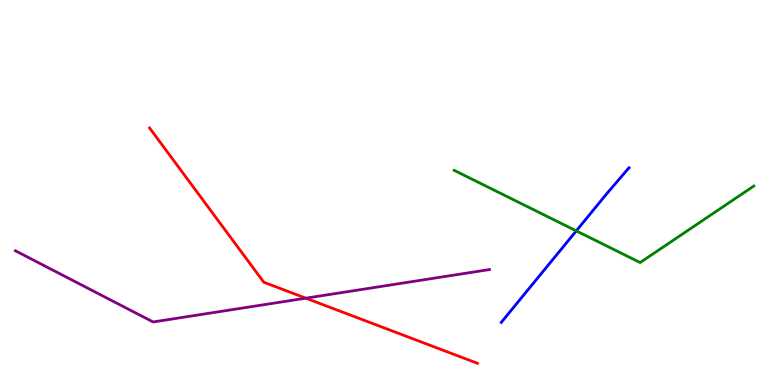[{'lines': ['blue', 'red'], 'intersections': []}, {'lines': ['green', 'red'], 'intersections': []}, {'lines': ['purple', 'red'], 'intersections': [{'x': 3.95, 'y': 2.26}]}, {'lines': ['blue', 'green'], 'intersections': [{'x': 7.44, 'y': 4.0}]}, {'lines': ['blue', 'purple'], 'intersections': []}, {'lines': ['green', 'purple'], 'intersections': []}]